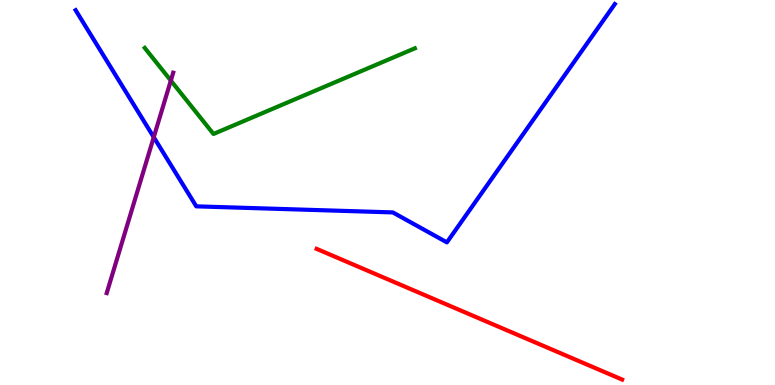[{'lines': ['blue', 'red'], 'intersections': []}, {'lines': ['green', 'red'], 'intersections': []}, {'lines': ['purple', 'red'], 'intersections': []}, {'lines': ['blue', 'green'], 'intersections': []}, {'lines': ['blue', 'purple'], 'intersections': [{'x': 1.98, 'y': 6.44}]}, {'lines': ['green', 'purple'], 'intersections': [{'x': 2.2, 'y': 7.91}]}]